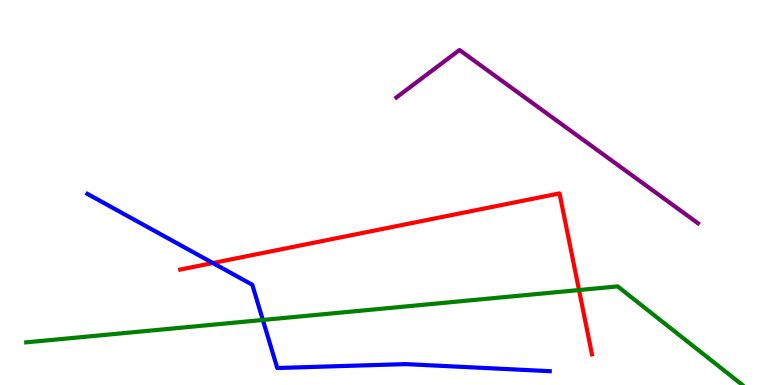[{'lines': ['blue', 'red'], 'intersections': [{'x': 2.75, 'y': 3.17}]}, {'lines': ['green', 'red'], 'intersections': [{'x': 7.47, 'y': 2.47}]}, {'lines': ['purple', 'red'], 'intersections': []}, {'lines': ['blue', 'green'], 'intersections': [{'x': 3.39, 'y': 1.69}]}, {'lines': ['blue', 'purple'], 'intersections': []}, {'lines': ['green', 'purple'], 'intersections': []}]